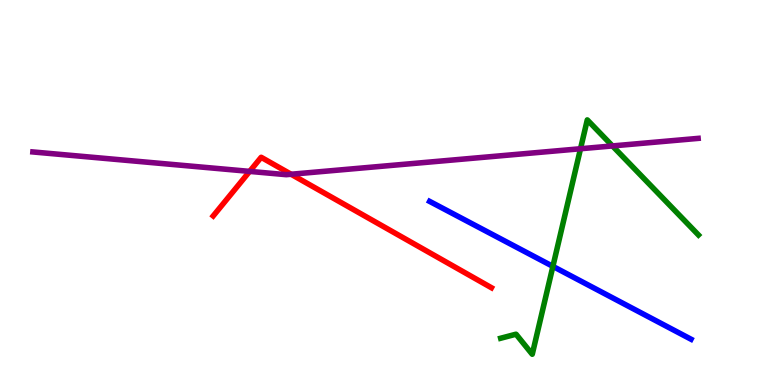[{'lines': ['blue', 'red'], 'intersections': []}, {'lines': ['green', 'red'], 'intersections': []}, {'lines': ['purple', 'red'], 'intersections': [{'x': 3.22, 'y': 5.55}, {'x': 3.76, 'y': 5.47}]}, {'lines': ['blue', 'green'], 'intersections': [{'x': 7.13, 'y': 3.08}]}, {'lines': ['blue', 'purple'], 'intersections': []}, {'lines': ['green', 'purple'], 'intersections': [{'x': 7.49, 'y': 6.14}, {'x': 7.9, 'y': 6.21}]}]